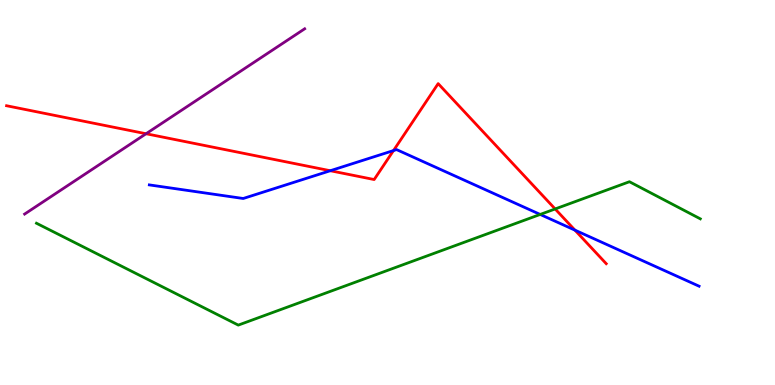[{'lines': ['blue', 'red'], 'intersections': [{'x': 4.26, 'y': 5.57}, {'x': 5.08, 'y': 6.09}, {'x': 7.42, 'y': 4.02}]}, {'lines': ['green', 'red'], 'intersections': [{'x': 7.16, 'y': 4.57}]}, {'lines': ['purple', 'red'], 'intersections': [{'x': 1.88, 'y': 6.53}]}, {'lines': ['blue', 'green'], 'intersections': [{'x': 6.97, 'y': 4.43}]}, {'lines': ['blue', 'purple'], 'intersections': []}, {'lines': ['green', 'purple'], 'intersections': []}]